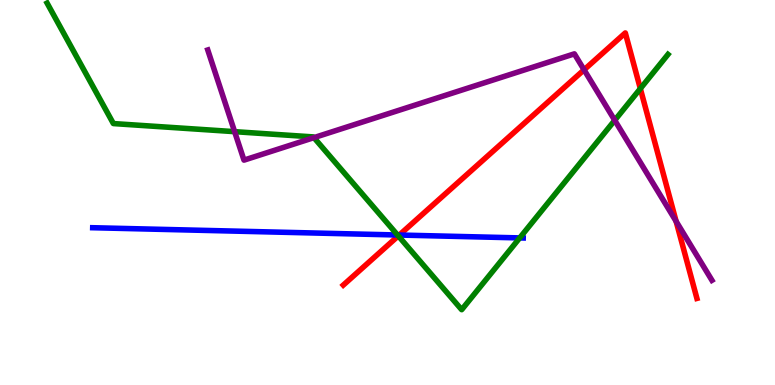[{'lines': ['blue', 'red'], 'intersections': [{'x': 5.15, 'y': 3.9}]}, {'lines': ['green', 'red'], 'intersections': [{'x': 5.14, 'y': 3.87}, {'x': 8.26, 'y': 7.7}]}, {'lines': ['purple', 'red'], 'intersections': [{'x': 7.54, 'y': 8.19}, {'x': 8.72, 'y': 4.25}]}, {'lines': ['blue', 'green'], 'intersections': [{'x': 5.13, 'y': 3.9}, {'x': 6.71, 'y': 3.82}]}, {'lines': ['blue', 'purple'], 'intersections': []}, {'lines': ['green', 'purple'], 'intersections': [{'x': 3.03, 'y': 6.58}, {'x': 4.05, 'y': 6.43}, {'x': 7.93, 'y': 6.88}]}]